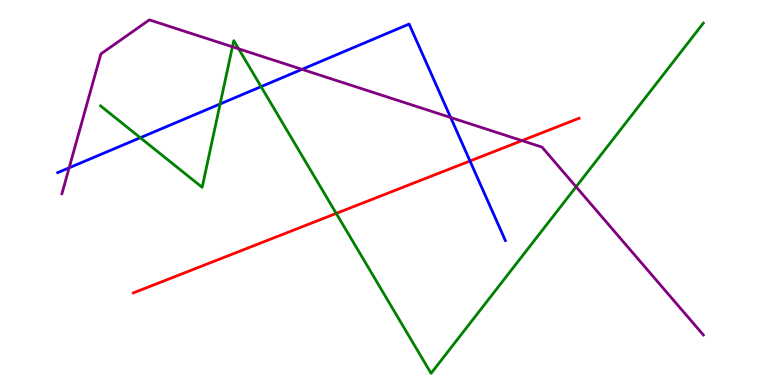[{'lines': ['blue', 'red'], 'intersections': [{'x': 6.06, 'y': 5.82}]}, {'lines': ['green', 'red'], 'intersections': [{'x': 4.34, 'y': 4.46}]}, {'lines': ['purple', 'red'], 'intersections': [{'x': 6.74, 'y': 6.35}]}, {'lines': ['blue', 'green'], 'intersections': [{'x': 1.81, 'y': 6.42}, {'x': 2.84, 'y': 7.3}, {'x': 3.37, 'y': 7.75}]}, {'lines': ['blue', 'purple'], 'intersections': [{'x': 0.892, 'y': 5.64}, {'x': 3.9, 'y': 8.2}, {'x': 5.82, 'y': 6.95}]}, {'lines': ['green', 'purple'], 'intersections': [{'x': 3.0, 'y': 8.78}, {'x': 3.08, 'y': 8.73}, {'x': 7.43, 'y': 5.15}]}]